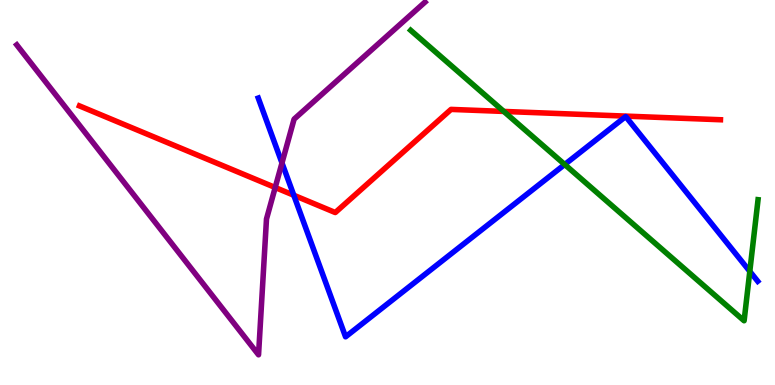[{'lines': ['blue', 'red'], 'intersections': [{'x': 3.79, 'y': 4.93}]}, {'lines': ['green', 'red'], 'intersections': [{'x': 6.5, 'y': 7.11}]}, {'lines': ['purple', 'red'], 'intersections': [{'x': 3.55, 'y': 5.13}]}, {'lines': ['blue', 'green'], 'intersections': [{'x': 7.29, 'y': 5.73}, {'x': 9.67, 'y': 2.95}]}, {'lines': ['blue', 'purple'], 'intersections': [{'x': 3.64, 'y': 5.77}]}, {'lines': ['green', 'purple'], 'intersections': []}]